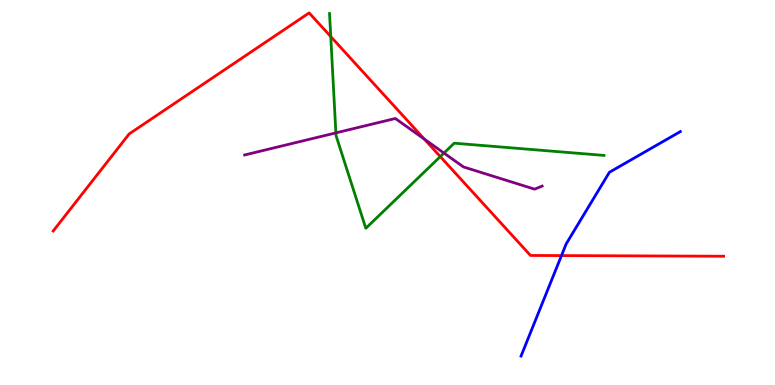[{'lines': ['blue', 'red'], 'intersections': [{'x': 7.24, 'y': 3.36}]}, {'lines': ['green', 'red'], 'intersections': [{'x': 4.27, 'y': 9.05}, {'x': 5.68, 'y': 5.93}]}, {'lines': ['purple', 'red'], 'intersections': [{'x': 5.47, 'y': 6.39}]}, {'lines': ['blue', 'green'], 'intersections': []}, {'lines': ['blue', 'purple'], 'intersections': []}, {'lines': ['green', 'purple'], 'intersections': [{'x': 4.33, 'y': 6.55}, {'x': 5.73, 'y': 6.02}]}]